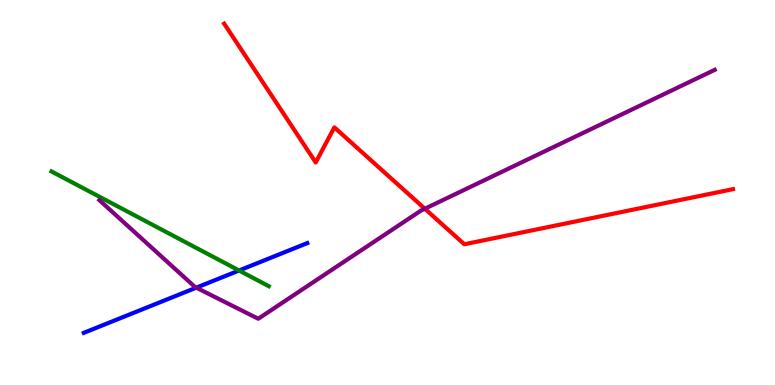[{'lines': ['blue', 'red'], 'intersections': []}, {'lines': ['green', 'red'], 'intersections': []}, {'lines': ['purple', 'red'], 'intersections': [{'x': 5.48, 'y': 4.58}]}, {'lines': ['blue', 'green'], 'intersections': [{'x': 3.08, 'y': 2.97}]}, {'lines': ['blue', 'purple'], 'intersections': [{'x': 2.53, 'y': 2.53}]}, {'lines': ['green', 'purple'], 'intersections': []}]